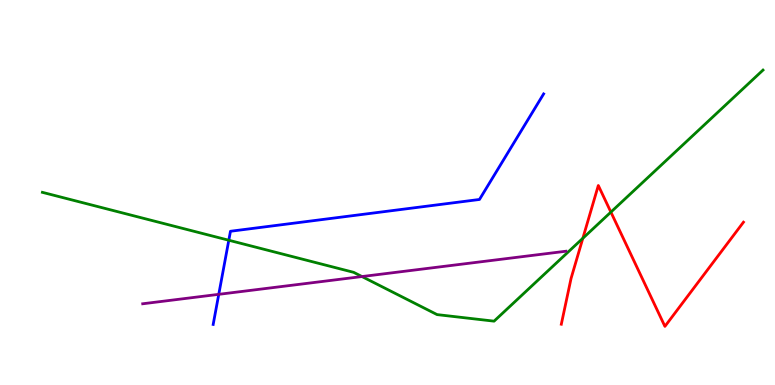[{'lines': ['blue', 'red'], 'intersections': []}, {'lines': ['green', 'red'], 'intersections': [{'x': 7.52, 'y': 3.81}, {'x': 7.88, 'y': 4.49}]}, {'lines': ['purple', 'red'], 'intersections': []}, {'lines': ['blue', 'green'], 'intersections': [{'x': 2.95, 'y': 3.76}]}, {'lines': ['blue', 'purple'], 'intersections': [{'x': 2.82, 'y': 2.36}]}, {'lines': ['green', 'purple'], 'intersections': [{'x': 4.67, 'y': 2.82}]}]